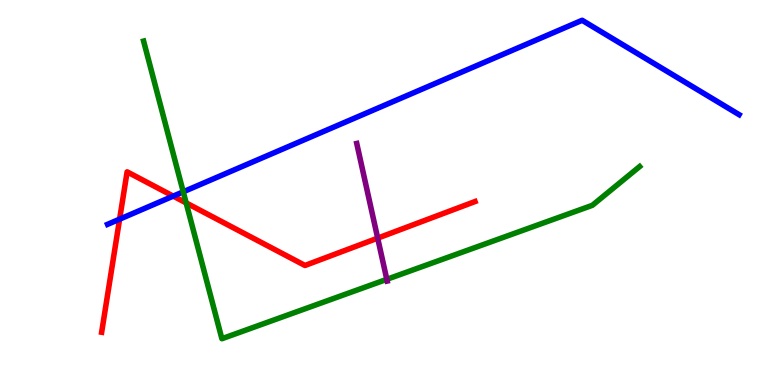[{'lines': ['blue', 'red'], 'intersections': [{'x': 1.54, 'y': 4.31}, {'x': 2.24, 'y': 4.91}]}, {'lines': ['green', 'red'], 'intersections': [{'x': 2.4, 'y': 4.73}]}, {'lines': ['purple', 'red'], 'intersections': [{'x': 4.87, 'y': 3.81}]}, {'lines': ['blue', 'green'], 'intersections': [{'x': 2.36, 'y': 5.02}]}, {'lines': ['blue', 'purple'], 'intersections': []}, {'lines': ['green', 'purple'], 'intersections': [{'x': 4.99, 'y': 2.74}]}]